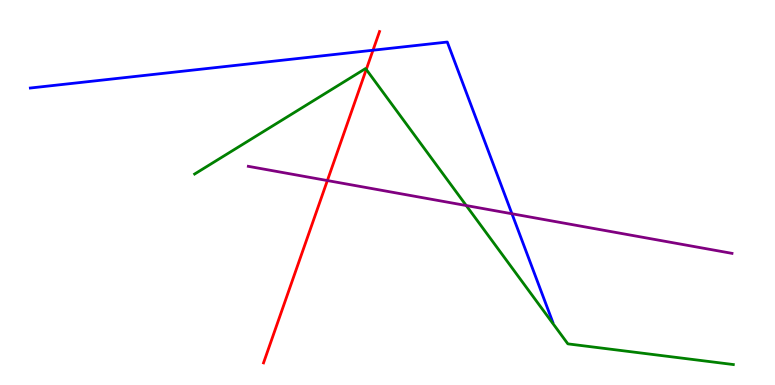[{'lines': ['blue', 'red'], 'intersections': [{'x': 4.81, 'y': 8.7}]}, {'lines': ['green', 'red'], 'intersections': [{'x': 4.73, 'y': 8.2}]}, {'lines': ['purple', 'red'], 'intersections': [{'x': 4.22, 'y': 5.31}]}, {'lines': ['blue', 'green'], 'intersections': []}, {'lines': ['blue', 'purple'], 'intersections': [{'x': 6.61, 'y': 4.45}]}, {'lines': ['green', 'purple'], 'intersections': [{'x': 6.02, 'y': 4.66}]}]